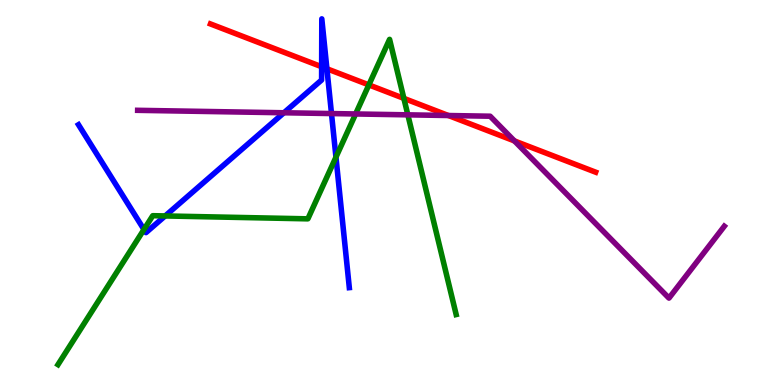[{'lines': ['blue', 'red'], 'intersections': [{'x': 4.15, 'y': 8.27}, {'x': 4.22, 'y': 8.21}]}, {'lines': ['green', 'red'], 'intersections': [{'x': 4.76, 'y': 7.79}, {'x': 5.21, 'y': 7.44}]}, {'lines': ['purple', 'red'], 'intersections': [{'x': 5.79, 'y': 7.0}, {'x': 6.64, 'y': 6.34}]}, {'lines': ['blue', 'green'], 'intersections': [{'x': 1.86, 'y': 4.04}, {'x': 2.13, 'y': 4.39}, {'x': 4.33, 'y': 5.92}]}, {'lines': ['blue', 'purple'], 'intersections': [{'x': 3.66, 'y': 7.07}, {'x': 4.28, 'y': 7.05}]}, {'lines': ['green', 'purple'], 'intersections': [{'x': 4.59, 'y': 7.04}, {'x': 5.26, 'y': 7.02}]}]